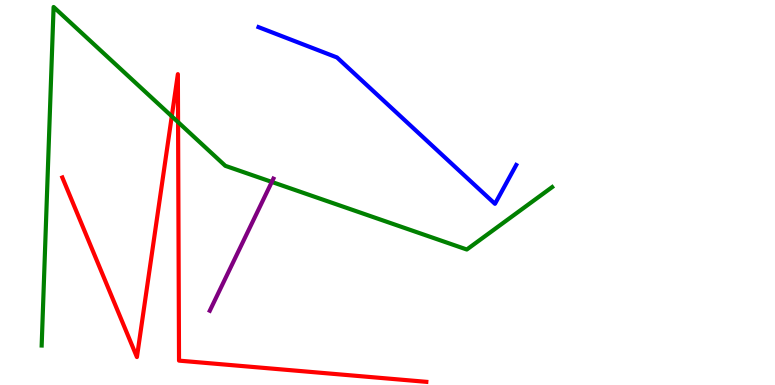[{'lines': ['blue', 'red'], 'intersections': []}, {'lines': ['green', 'red'], 'intersections': [{'x': 2.22, 'y': 6.98}, {'x': 2.3, 'y': 6.83}]}, {'lines': ['purple', 'red'], 'intersections': []}, {'lines': ['blue', 'green'], 'intersections': []}, {'lines': ['blue', 'purple'], 'intersections': []}, {'lines': ['green', 'purple'], 'intersections': [{'x': 3.51, 'y': 5.27}]}]